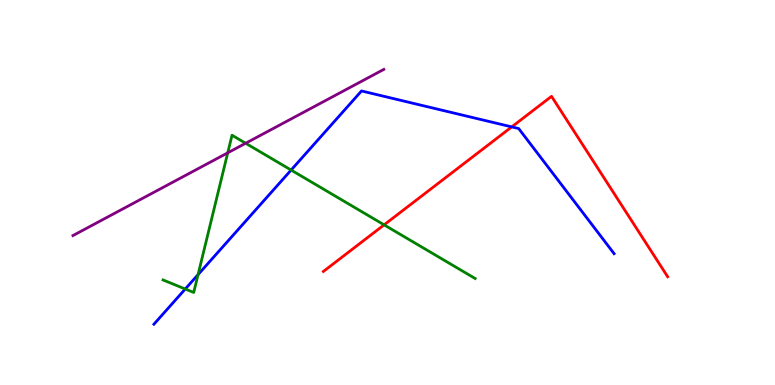[{'lines': ['blue', 'red'], 'intersections': [{'x': 6.6, 'y': 6.7}]}, {'lines': ['green', 'red'], 'intersections': [{'x': 4.96, 'y': 4.16}]}, {'lines': ['purple', 'red'], 'intersections': []}, {'lines': ['blue', 'green'], 'intersections': [{'x': 2.39, 'y': 2.49}, {'x': 2.56, 'y': 2.87}, {'x': 3.76, 'y': 5.58}]}, {'lines': ['blue', 'purple'], 'intersections': []}, {'lines': ['green', 'purple'], 'intersections': [{'x': 2.94, 'y': 6.03}, {'x': 3.17, 'y': 6.28}]}]